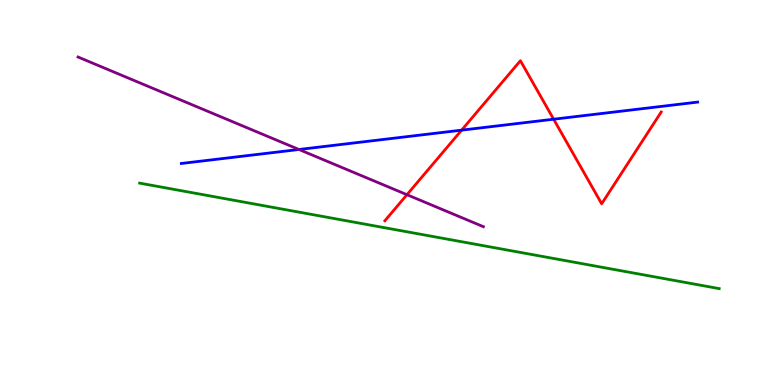[{'lines': ['blue', 'red'], 'intersections': [{'x': 5.96, 'y': 6.62}, {'x': 7.14, 'y': 6.9}]}, {'lines': ['green', 'red'], 'intersections': []}, {'lines': ['purple', 'red'], 'intersections': [{'x': 5.25, 'y': 4.94}]}, {'lines': ['blue', 'green'], 'intersections': []}, {'lines': ['blue', 'purple'], 'intersections': [{'x': 3.86, 'y': 6.12}]}, {'lines': ['green', 'purple'], 'intersections': []}]